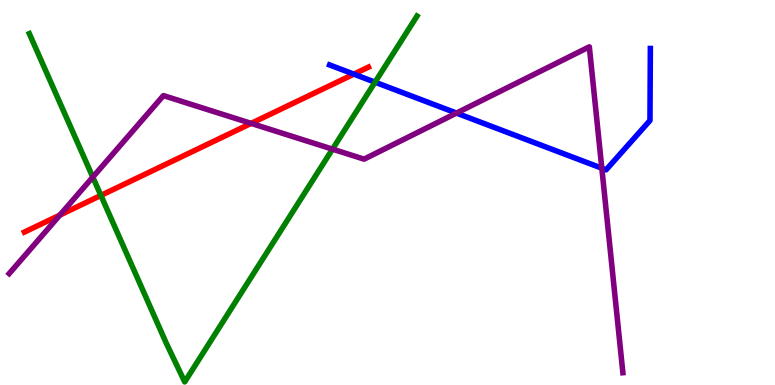[{'lines': ['blue', 'red'], 'intersections': [{'x': 4.57, 'y': 8.07}]}, {'lines': ['green', 'red'], 'intersections': [{'x': 1.3, 'y': 4.92}]}, {'lines': ['purple', 'red'], 'intersections': [{'x': 0.773, 'y': 4.41}, {'x': 3.24, 'y': 6.8}]}, {'lines': ['blue', 'green'], 'intersections': [{'x': 4.84, 'y': 7.87}]}, {'lines': ['blue', 'purple'], 'intersections': [{'x': 5.89, 'y': 7.06}, {'x': 7.77, 'y': 5.63}]}, {'lines': ['green', 'purple'], 'intersections': [{'x': 1.2, 'y': 5.4}, {'x': 4.29, 'y': 6.13}]}]